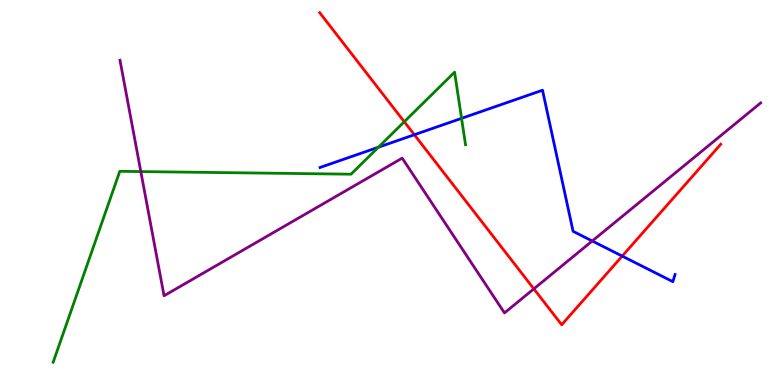[{'lines': ['blue', 'red'], 'intersections': [{'x': 5.35, 'y': 6.5}, {'x': 8.03, 'y': 3.35}]}, {'lines': ['green', 'red'], 'intersections': [{'x': 5.22, 'y': 6.84}]}, {'lines': ['purple', 'red'], 'intersections': [{'x': 6.89, 'y': 2.5}]}, {'lines': ['blue', 'green'], 'intersections': [{'x': 4.88, 'y': 6.18}, {'x': 5.96, 'y': 6.93}]}, {'lines': ['blue', 'purple'], 'intersections': [{'x': 7.64, 'y': 3.74}]}, {'lines': ['green', 'purple'], 'intersections': [{'x': 1.82, 'y': 5.54}]}]